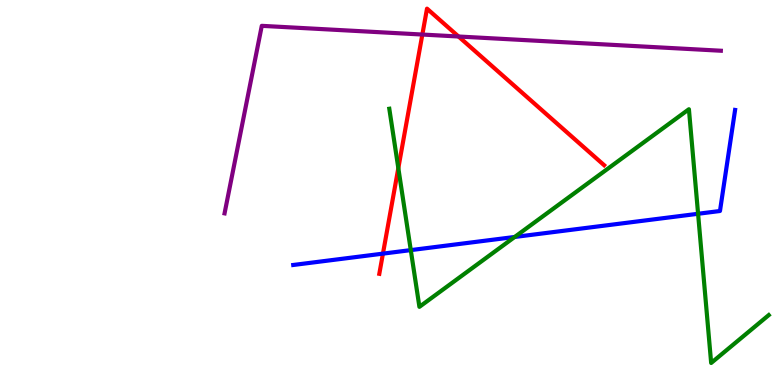[{'lines': ['blue', 'red'], 'intersections': [{'x': 4.94, 'y': 3.41}]}, {'lines': ['green', 'red'], 'intersections': [{'x': 5.14, 'y': 5.63}]}, {'lines': ['purple', 'red'], 'intersections': [{'x': 5.45, 'y': 9.1}, {'x': 5.92, 'y': 9.05}]}, {'lines': ['blue', 'green'], 'intersections': [{'x': 5.3, 'y': 3.5}, {'x': 6.64, 'y': 3.85}, {'x': 9.01, 'y': 4.45}]}, {'lines': ['blue', 'purple'], 'intersections': []}, {'lines': ['green', 'purple'], 'intersections': []}]